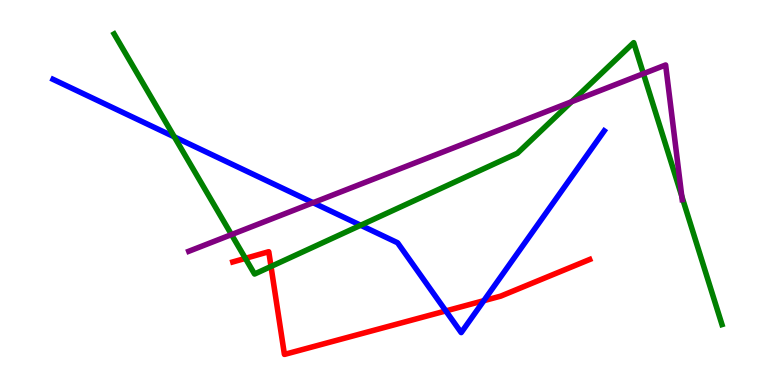[{'lines': ['blue', 'red'], 'intersections': [{'x': 5.75, 'y': 1.92}, {'x': 6.24, 'y': 2.19}]}, {'lines': ['green', 'red'], 'intersections': [{'x': 3.17, 'y': 3.29}, {'x': 3.5, 'y': 3.08}]}, {'lines': ['purple', 'red'], 'intersections': []}, {'lines': ['blue', 'green'], 'intersections': [{'x': 2.25, 'y': 6.44}, {'x': 4.65, 'y': 4.15}]}, {'lines': ['blue', 'purple'], 'intersections': [{'x': 4.04, 'y': 4.74}]}, {'lines': ['green', 'purple'], 'intersections': [{'x': 2.99, 'y': 3.91}, {'x': 7.38, 'y': 7.36}, {'x': 8.3, 'y': 8.09}, {'x': 8.8, 'y': 4.91}]}]